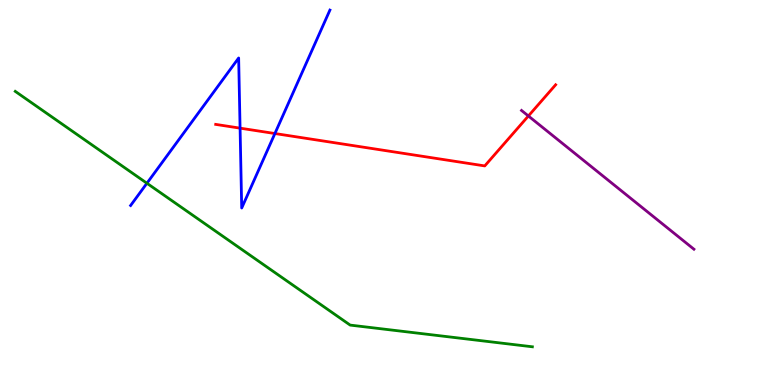[{'lines': ['blue', 'red'], 'intersections': [{'x': 3.1, 'y': 6.67}, {'x': 3.55, 'y': 6.53}]}, {'lines': ['green', 'red'], 'intersections': []}, {'lines': ['purple', 'red'], 'intersections': [{'x': 6.82, 'y': 6.99}]}, {'lines': ['blue', 'green'], 'intersections': [{'x': 1.9, 'y': 5.24}]}, {'lines': ['blue', 'purple'], 'intersections': []}, {'lines': ['green', 'purple'], 'intersections': []}]